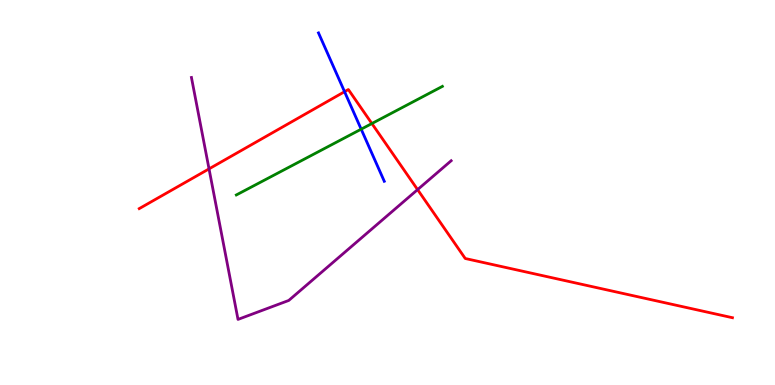[{'lines': ['blue', 'red'], 'intersections': [{'x': 4.45, 'y': 7.62}]}, {'lines': ['green', 'red'], 'intersections': [{'x': 4.8, 'y': 6.79}]}, {'lines': ['purple', 'red'], 'intersections': [{'x': 2.7, 'y': 5.61}, {'x': 5.39, 'y': 5.07}]}, {'lines': ['blue', 'green'], 'intersections': [{'x': 4.66, 'y': 6.64}]}, {'lines': ['blue', 'purple'], 'intersections': []}, {'lines': ['green', 'purple'], 'intersections': []}]